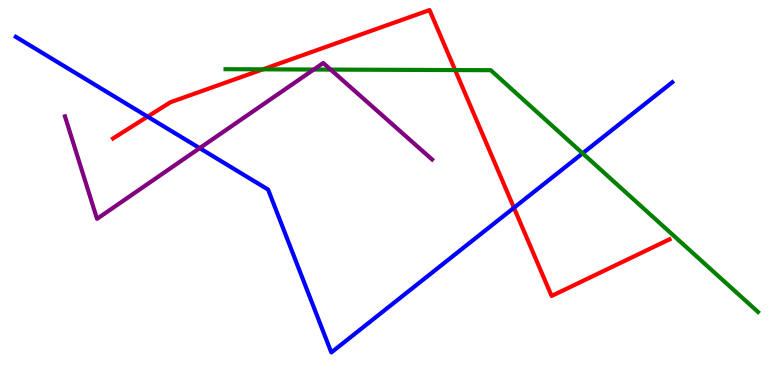[{'lines': ['blue', 'red'], 'intersections': [{'x': 1.9, 'y': 6.97}, {'x': 6.63, 'y': 4.6}]}, {'lines': ['green', 'red'], 'intersections': [{'x': 3.39, 'y': 8.2}, {'x': 5.87, 'y': 8.18}]}, {'lines': ['purple', 'red'], 'intersections': []}, {'lines': ['blue', 'green'], 'intersections': [{'x': 7.52, 'y': 6.02}]}, {'lines': ['blue', 'purple'], 'intersections': [{'x': 2.58, 'y': 6.15}]}, {'lines': ['green', 'purple'], 'intersections': [{'x': 4.05, 'y': 8.19}, {'x': 4.27, 'y': 8.19}]}]